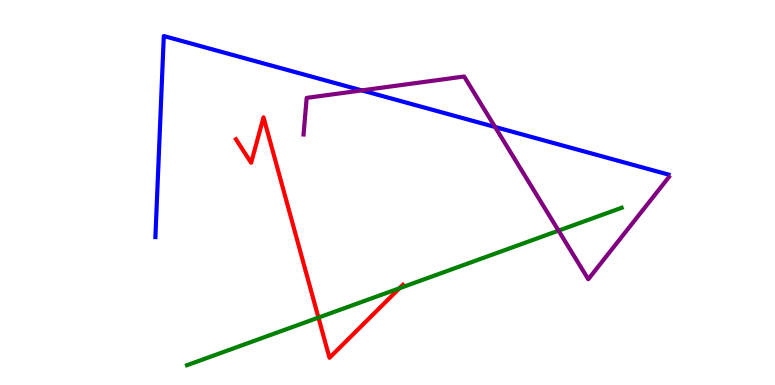[{'lines': ['blue', 'red'], 'intersections': []}, {'lines': ['green', 'red'], 'intersections': [{'x': 4.11, 'y': 1.75}, {'x': 5.15, 'y': 2.51}]}, {'lines': ['purple', 'red'], 'intersections': []}, {'lines': ['blue', 'green'], 'intersections': []}, {'lines': ['blue', 'purple'], 'intersections': [{'x': 4.67, 'y': 7.65}, {'x': 6.39, 'y': 6.7}]}, {'lines': ['green', 'purple'], 'intersections': [{'x': 7.21, 'y': 4.01}]}]